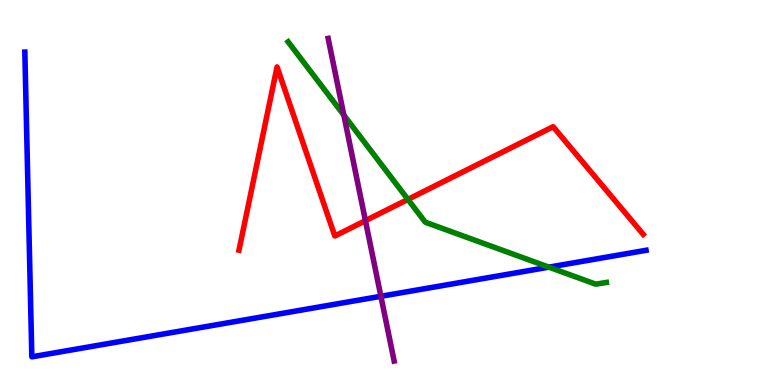[{'lines': ['blue', 'red'], 'intersections': []}, {'lines': ['green', 'red'], 'intersections': [{'x': 5.26, 'y': 4.82}]}, {'lines': ['purple', 'red'], 'intersections': [{'x': 4.72, 'y': 4.27}]}, {'lines': ['blue', 'green'], 'intersections': [{'x': 7.08, 'y': 3.06}]}, {'lines': ['blue', 'purple'], 'intersections': [{'x': 4.91, 'y': 2.3}]}, {'lines': ['green', 'purple'], 'intersections': [{'x': 4.44, 'y': 7.01}]}]